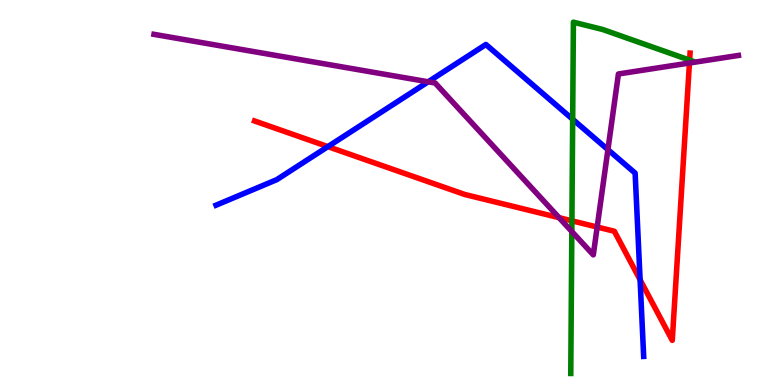[{'lines': ['blue', 'red'], 'intersections': [{'x': 4.23, 'y': 6.19}, {'x': 8.26, 'y': 2.73}]}, {'lines': ['green', 'red'], 'intersections': [{'x': 7.38, 'y': 4.26}, {'x': 8.9, 'y': 8.44}]}, {'lines': ['purple', 'red'], 'intersections': [{'x': 7.21, 'y': 4.35}, {'x': 7.71, 'y': 4.1}, {'x': 8.9, 'y': 8.36}]}, {'lines': ['blue', 'green'], 'intersections': [{'x': 7.39, 'y': 6.9}]}, {'lines': ['blue', 'purple'], 'intersections': [{'x': 5.52, 'y': 7.88}, {'x': 7.84, 'y': 6.11}]}, {'lines': ['green', 'purple'], 'intersections': [{'x': 7.38, 'y': 3.99}]}]